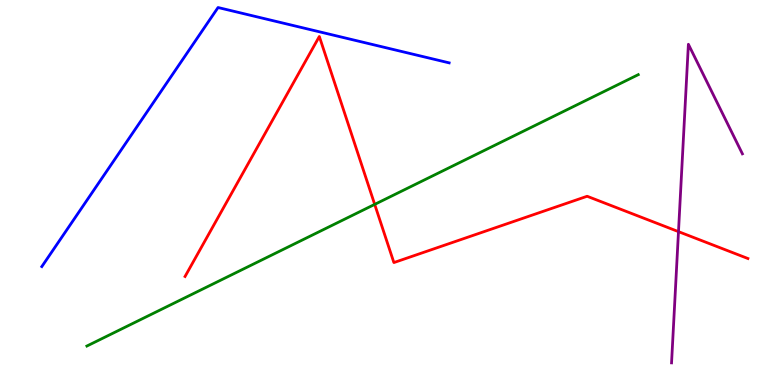[{'lines': ['blue', 'red'], 'intersections': []}, {'lines': ['green', 'red'], 'intersections': [{'x': 4.83, 'y': 4.69}]}, {'lines': ['purple', 'red'], 'intersections': [{'x': 8.75, 'y': 3.98}]}, {'lines': ['blue', 'green'], 'intersections': []}, {'lines': ['blue', 'purple'], 'intersections': []}, {'lines': ['green', 'purple'], 'intersections': []}]